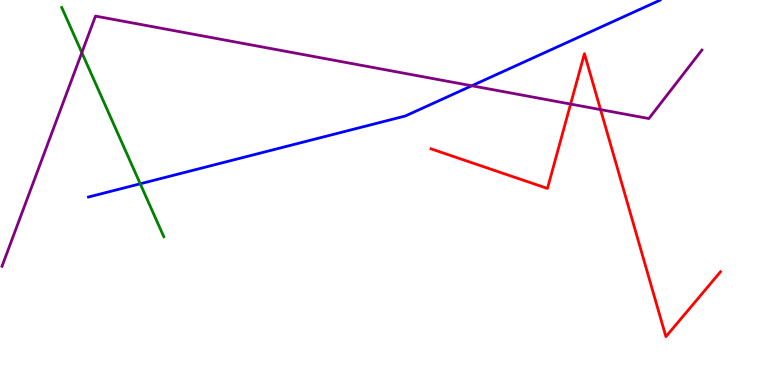[{'lines': ['blue', 'red'], 'intersections': []}, {'lines': ['green', 'red'], 'intersections': []}, {'lines': ['purple', 'red'], 'intersections': [{'x': 7.36, 'y': 7.3}, {'x': 7.75, 'y': 7.15}]}, {'lines': ['blue', 'green'], 'intersections': [{'x': 1.81, 'y': 5.23}]}, {'lines': ['blue', 'purple'], 'intersections': [{'x': 6.09, 'y': 7.77}]}, {'lines': ['green', 'purple'], 'intersections': [{'x': 1.06, 'y': 8.63}]}]